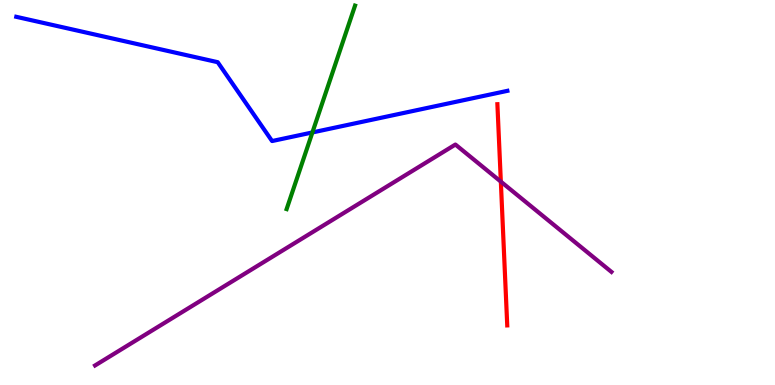[{'lines': ['blue', 'red'], 'intersections': []}, {'lines': ['green', 'red'], 'intersections': []}, {'lines': ['purple', 'red'], 'intersections': [{'x': 6.46, 'y': 5.28}]}, {'lines': ['blue', 'green'], 'intersections': [{'x': 4.03, 'y': 6.56}]}, {'lines': ['blue', 'purple'], 'intersections': []}, {'lines': ['green', 'purple'], 'intersections': []}]